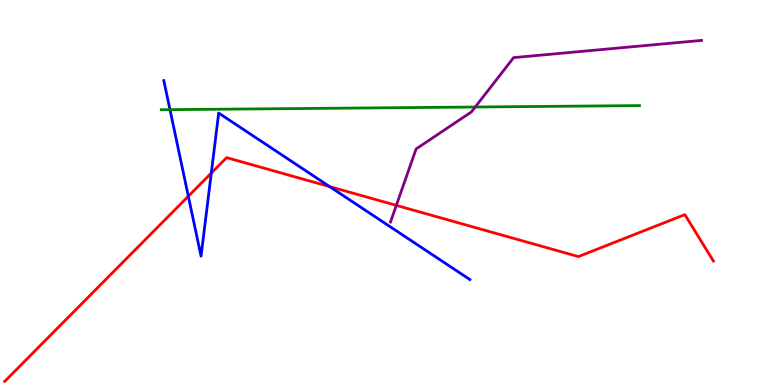[{'lines': ['blue', 'red'], 'intersections': [{'x': 2.43, 'y': 4.9}, {'x': 2.73, 'y': 5.5}, {'x': 4.25, 'y': 5.15}]}, {'lines': ['green', 'red'], 'intersections': []}, {'lines': ['purple', 'red'], 'intersections': [{'x': 5.11, 'y': 4.67}]}, {'lines': ['blue', 'green'], 'intersections': [{'x': 2.19, 'y': 7.15}]}, {'lines': ['blue', 'purple'], 'intersections': []}, {'lines': ['green', 'purple'], 'intersections': [{'x': 6.13, 'y': 7.22}]}]